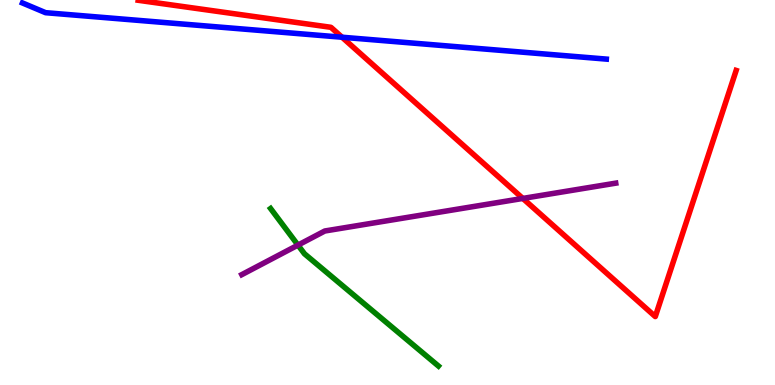[{'lines': ['blue', 'red'], 'intersections': [{'x': 4.41, 'y': 9.03}]}, {'lines': ['green', 'red'], 'intersections': []}, {'lines': ['purple', 'red'], 'intersections': [{'x': 6.75, 'y': 4.85}]}, {'lines': ['blue', 'green'], 'intersections': []}, {'lines': ['blue', 'purple'], 'intersections': []}, {'lines': ['green', 'purple'], 'intersections': [{'x': 3.84, 'y': 3.63}]}]